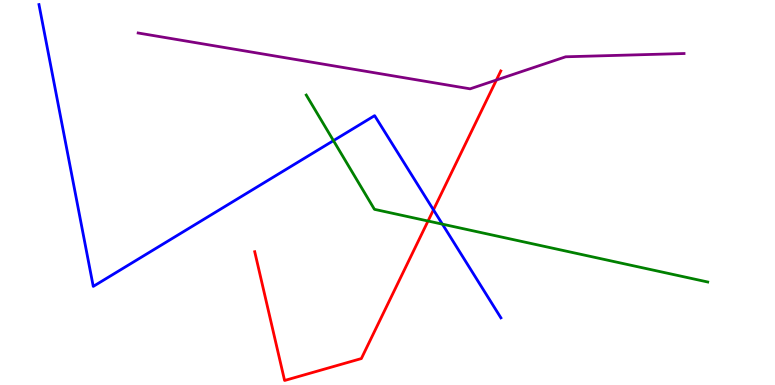[{'lines': ['blue', 'red'], 'intersections': [{'x': 5.59, 'y': 4.55}]}, {'lines': ['green', 'red'], 'intersections': [{'x': 5.52, 'y': 4.26}]}, {'lines': ['purple', 'red'], 'intersections': [{'x': 6.41, 'y': 7.92}]}, {'lines': ['blue', 'green'], 'intersections': [{'x': 4.3, 'y': 6.35}, {'x': 5.71, 'y': 4.18}]}, {'lines': ['blue', 'purple'], 'intersections': []}, {'lines': ['green', 'purple'], 'intersections': []}]